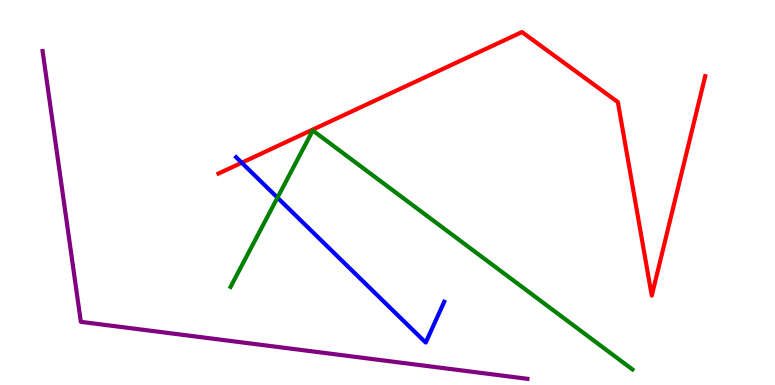[{'lines': ['blue', 'red'], 'intersections': [{'x': 3.12, 'y': 5.77}]}, {'lines': ['green', 'red'], 'intersections': []}, {'lines': ['purple', 'red'], 'intersections': []}, {'lines': ['blue', 'green'], 'intersections': [{'x': 3.58, 'y': 4.87}]}, {'lines': ['blue', 'purple'], 'intersections': []}, {'lines': ['green', 'purple'], 'intersections': []}]